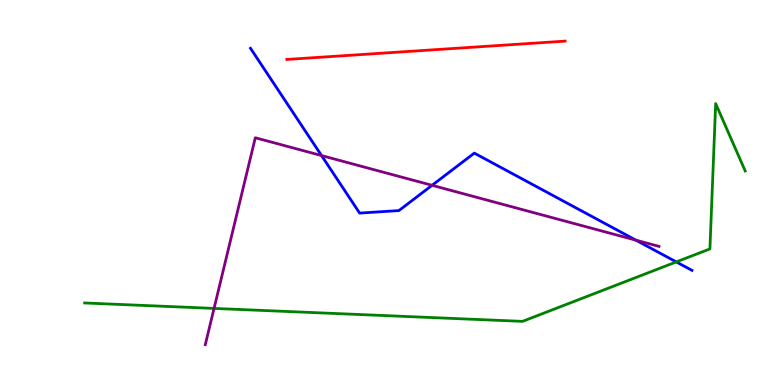[{'lines': ['blue', 'red'], 'intersections': []}, {'lines': ['green', 'red'], 'intersections': []}, {'lines': ['purple', 'red'], 'intersections': []}, {'lines': ['blue', 'green'], 'intersections': [{'x': 8.73, 'y': 3.2}]}, {'lines': ['blue', 'purple'], 'intersections': [{'x': 4.15, 'y': 5.96}, {'x': 5.58, 'y': 5.19}, {'x': 8.21, 'y': 3.76}]}, {'lines': ['green', 'purple'], 'intersections': [{'x': 2.76, 'y': 1.99}]}]